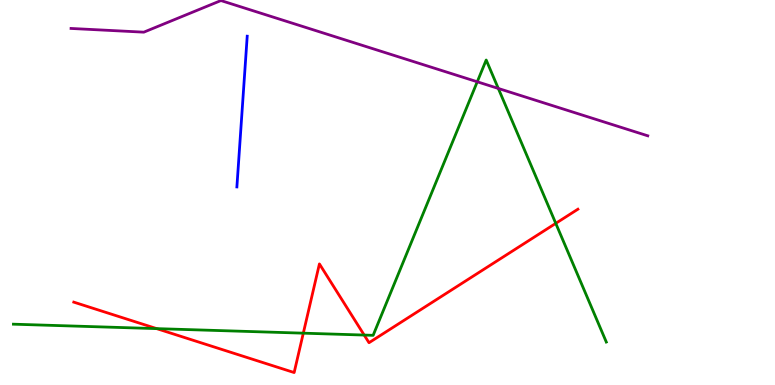[{'lines': ['blue', 'red'], 'intersections': []}, {'lines': ['green', 'red'], 'intersections': [{'x': 2.02, 'y': 1.46}, {'x': 3.91, 'y': 1.35}, {'x': 4.7, 'y': 1.3}, {'x': 7.17, 'y': 4.2}]}, {'lines': ['purple', 'red'], 'intersections': []}, {'lines': ['blue', 'green'], 'intersections': []}, {'lines': ['blue', 'purple'], 'intersections': []}, {'lines': ['green', 'purple'], 'intersections': [{'x': 6.16, 'y': 7.88}, {'x': 6.43, 'y': 7.7}]}]